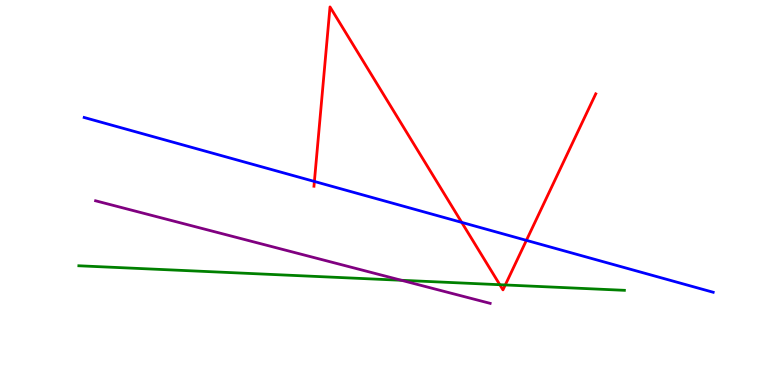[{'lines': ['blue', 'red'], 'intersections': [{'x': 4.06, 'y': 5.29}, {'x': 5.96, 'y': 4.22}, {'x': 6.79, 'y': 3.76}]}, {'lines': ['green', 'red'], 'intersections': [{'x': 6.45, 'y': 2.6}, {'x': 6.52, 'y': 2.6}]}, {'lines': ['purple', 'red'], 'intersections': []}, {'lines': ['blue', 'green'], 'intersections': []}, {'lines': ['blue', 'purple'], 'intersections': []}, {'lines': ['green', 'purple'], 'intersections': [{'x': 5.18, 'y': 2.72}]}]